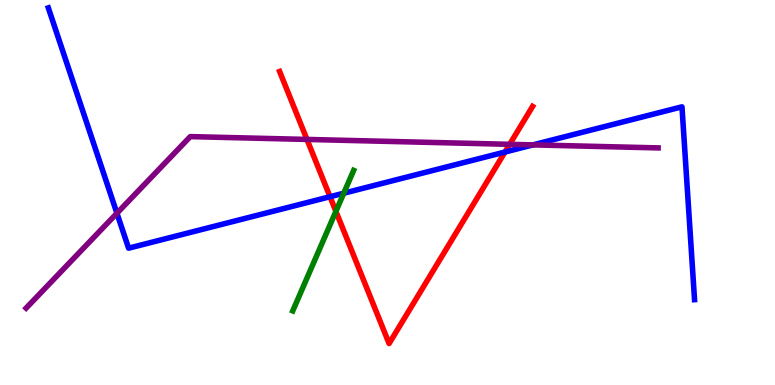[{'lines': ['blue', 'red'], 'intersections': [{'x': 4.26, 'y': 4.89}, {'x': 6.52, 'y': 6.05}]}, {'lines': ['green', 'red'], 'intersections': [{'x': 4.33, 'y': 4.51}]}, {'lines': ['purple', 'red'], 'intersections': [{'x': 3.96, 'y': 6.38}, {'x': 6.58, 'y': 6.25}]}, {'lines': ['blue', 'green'], 'intersections': [{'x': 4.44, 'y': 4.98}]}, {'lines': ['blue', 'purple'], 'intersections': [{'x': 1.51, 'y': 4.46}, {'x': 6.88, 'y': 6.24}]}, {'lines': ['green', 'purple'], 'intersections': []}]